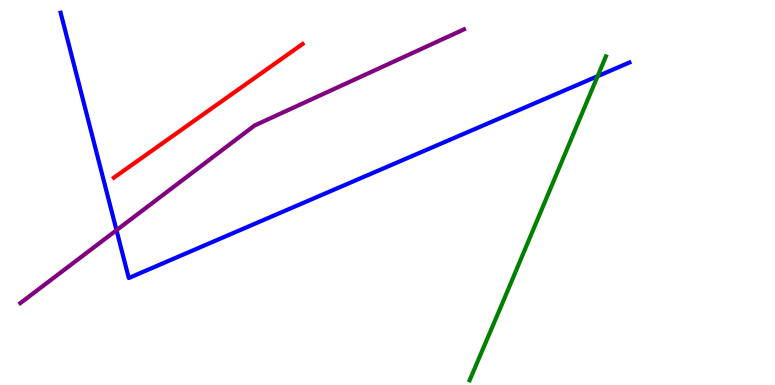[{'lines': ['blue', 'red'], 'intersections': []}, {'lines': ['green', 'red'], 'intersections': []}, {'lines': ['purple', 'red'], 'intersections': []}, {'lines': ['blue', 'green'], 'intersections': [{'x': 7.71, 'y': 8.02}]}, {'lines': ['blue', 'purple'], 'intersections': [{'x': 1.5, 'y': 4.02}]}, {'lines': ['green', 'purple'], 'intersections': []}]